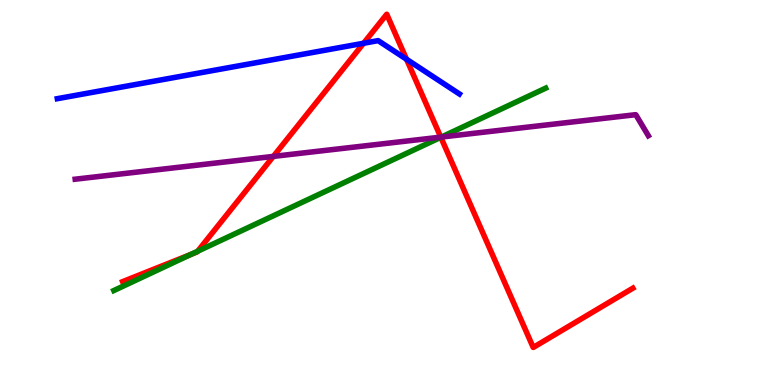[{'lines': ['blue', 'red'], 'intersections': [{'x': 4.69, 'y': 8.88}, {'x': 5.25, 'y': 8.46}]}, {'lines': ['green', 'red'], 'intersections': [{'x': 2.47, 'y': 3.39}, {'x': 2.55, 'y': 3.47}, {'x': 5.69, 'y': 6.43}]}, {'lines': ['purple', 'red'], 'intersections': [{'x': 3.53, 'y': 5.94}, {'x': 5.69, 'y': 6.44}]}, {'lines': ['blue', 'green'], 'intersections': []}, {'lines': ['blue', 'purple'], 'intersections': []}, {'lines': ['green', 'purple'], 'intersections': [{'x': 5.69, 'y': 6.44}]}]